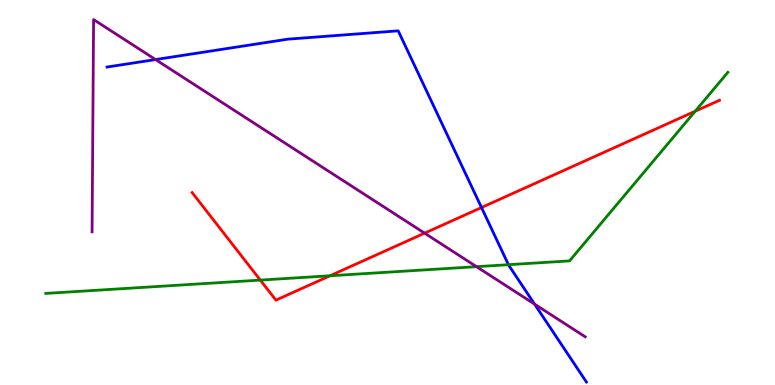[{'lines': ['blue', 'red'], 'intersections': [{'x': 6.21, 'y': 4.61}]}, {'lines': ['green', 'red'], 'intersections': [{'x': 3.36, 'y': 2.72}, {'x': 4.26, 'y': 2.84}, {'x': 8.97, 'y': 7.11}]}, {'lines': ['purple', 'red'], 'intersections': [{'x': 5.48, 'y': 3.94}]}, {'lines': ['blue', 'green'], 'intersections': [{'x': 6.56, 'y': 3.12}]}, {'lines': ['blue', 'purple'], 'intersections': [{'x': 2.01, 'y': 8.45}, {'x': 6.9, 'y': 2.1}]}, {'lines': ['green', 'purple'], 'intersections': [{'x': 6.15, 'y': 3.07}]}]